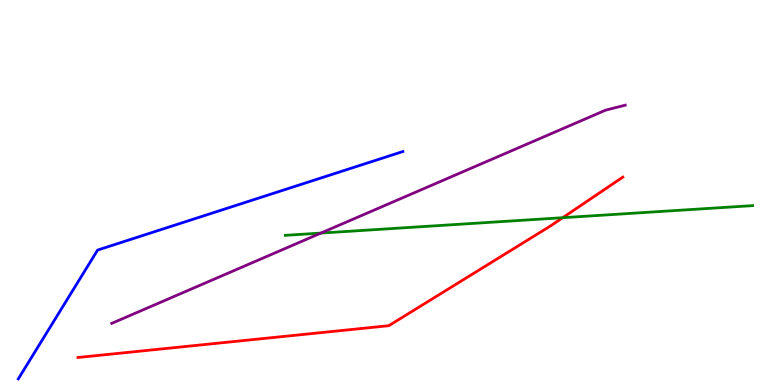[{'lines': ['blue', 'red'], 'intersections': []}, {'lines': ['green', 'red'], 'intersections': [{'x': 7.26, 'y': 4.35}]}, {'lines': ['purple', 'red'], 'intersections': []}, {'lines': ['blue', 'green'], 'intersections': []}, {'lines': ['blue', 'purple'], 'intersections': []}, {'lines': ['green', 'purple'], 'intersections': [{'x': 4.14, 'y': 3.95}]}]